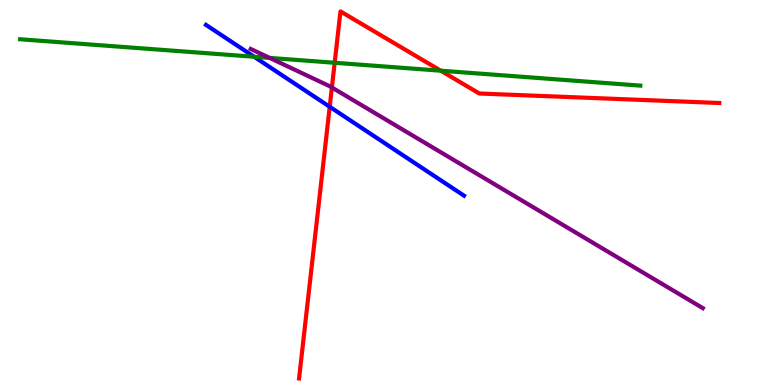[{'lines': ['blue', 'red'], 'intersections': [{'x': 4.25, 'y': 7.23}]}, {'lines': ['green', 'red'], 'intersections': [{'x': 4.32, 'y': 8.37}, {'x': 5.69, 'y': 8.16}]}, {'lines': ['purple', 'red'], 'intersections': [{'x': 4.28, 'y': 7.73}]}, {'lines': ['blue', 'green'], 'intersections': [{'x': 3.28, 'y': 8.53}]}, {'lines': ['blue', 'purple'], 'intersections': []}, {'lines': ['green', 'purple'], 'intersections': [{'x': 3.48, 'y': 8.5}]}]